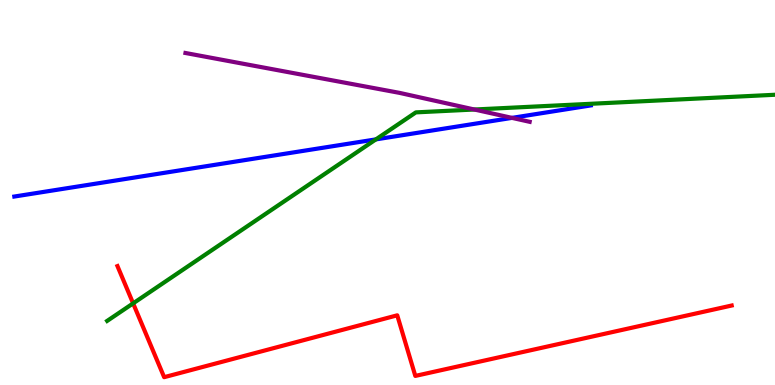[{'lines': ['blue', 'red'], 'intersections': []}, {'lines': ['green', 'red'], 'intersections': [{'x': 1.72, 'y': 2.12}]}, {'lines': ['purple', 'red'], 'intersections': []}, {'lines': ['blue', 'green'], 'intersections': [{'x': 4.85, 'y': 6.38}]}, {'lines': ['blue', 'purple'], 'intersections': [{'x': 6.61, 'y': 6.94}]}, {'lines': ['green', 'purple'], 'intersections': [{'x': 6.12, 'y': 7.16}]}]